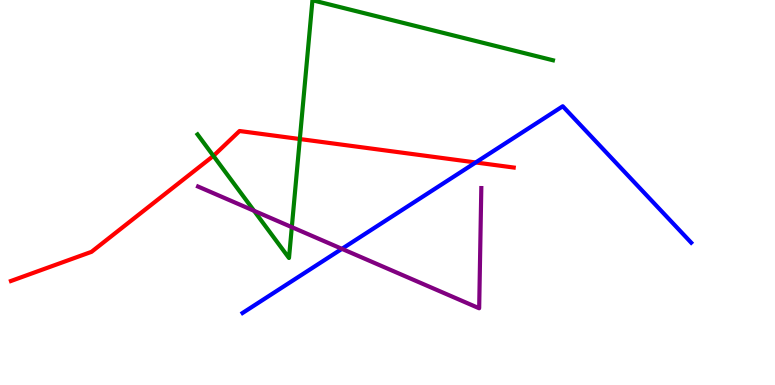[{'lines': ['blue', 'red'], 'intersections': [{'x': 6.14, 'y': 5.78}]}, {'lines': ['green', 'red'], 'intersections': [{'x': 2.75, 'y': 5.95}, {'x': 3.87, 'y': 6.39}]}, {'lines': ['purple', 'red'], 'intersections': []}, {'lines': ['blue', 'green'], 'intersections': []}, {'lines': ['blue', 'purple'], 'intersections': [{'x': 4.41, 'y': 3.54}]}, {'lines': ['green', 'purple'], 'intersections': [{'x': 3.28, 'y': 4.52}, {'x': 3.77, 'y': 4.1}]}]